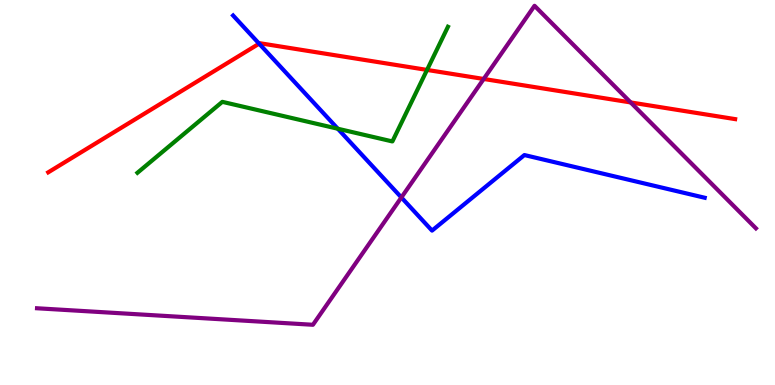[{'lines': ['blue', 'red'], 'intersections': [{'x': 3.34, 'y': 8.87}]}, {'lines': ['green', 'red'], 'intersections': [{'x': 5.51, 'y': 8.18}]}, {'lines': ['purple', 'red'], 'intersections': [{'x': 6.24, 'y': 7.95}, {'x': 8.14, 'y': 7.34}]}, {'lines': ['blue', 'green'], 'intersections': [{'x': 4.36, 'y': 6.66}]}, {'lines': ['blue', 'purple'], 'intersections': [{'x': 5.18, 'y': 4.87}]}, {'lines': ['green', 'purple'], 'intersections': []}]